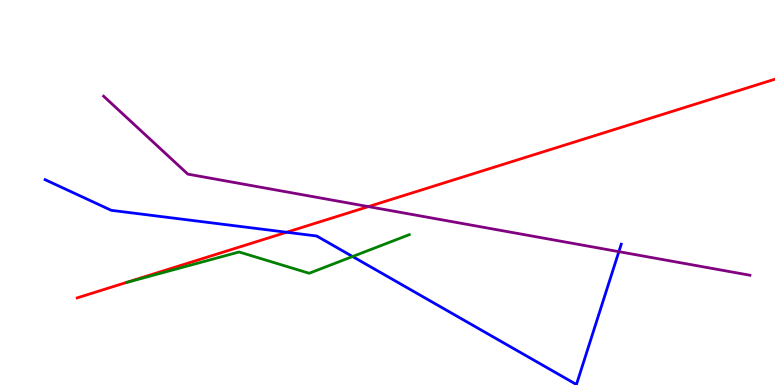[{'lines': ['blue', 'red'], 'intersections': [{'x': 3.7, 'y': 3.97}]}, {'lines': ['green', 'red'], 'intersections': []}, {'lines': ['purple', 'red'], 'intersections': [{'x': 4.75, 'y': 4.63}]}, {'lines': ['blue', 'green'], 'intersections': [{'x': 4.55, 'y': 3.34}]}, {'lines': ['blue', 'purple'], 'intersections': [{'x': 7.99, 'y': 3.46}]}, {'lines': ['green', 'purple'], 'intersections': []}]